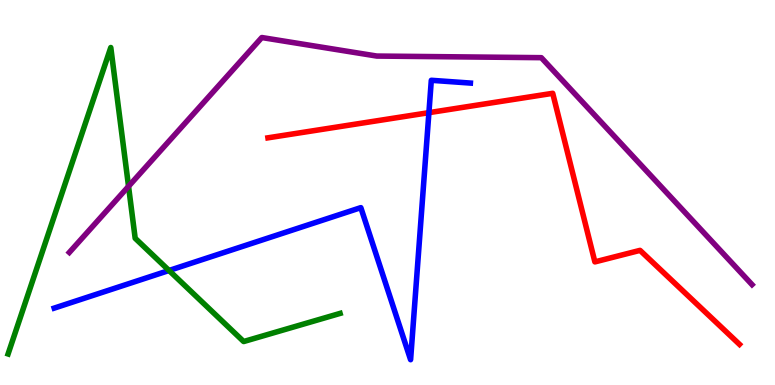[{'lines': ['blue', 'red'], 'intersections': [{'x': 5.53, 'y': 7.07}]}, {'lines': ['green', 'red'], 'intersections': []}, {'lines': ['purple', 'red'], 'intersections': []}, {'lines': ['blue', 'green'], 'intersections': [{'x': 2.18, 'y': 2.97}]}, {'lines': ['blue', 'purple'], 'intersections': []}, {'lines': ['green', 'purple'], 'intersections': [{'x': 1.66, 'y': 5.16}]}]